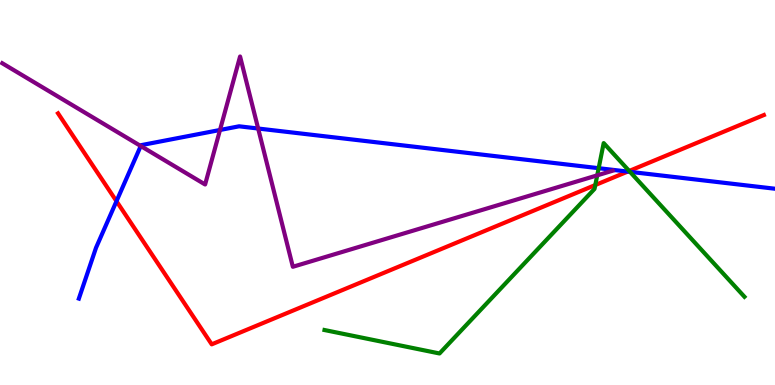[{'lines': ['blue', 'red'], 'intersections': [{'x': 1.5, 'y': 4.77}, {'x': 8.1, 'y': 5.54}]}, {'lines': ['green', 'red'], 'intersections': [{'x': 7.68, 'y': 5.19}, {'x': 8.12, 'y': 5.56}]}, {'lines': ['purple', 'red'], 'intersections': []}, {'lines': ['blue', 'green'], 'intersections': [{'x': 7.72, 'y': 5.63}, {'x': 8.13, 'y': 5.54}]}, {'lines': ['blue', 'purple'], 'intersections': [{'x': 1.82, 'y': 6.21}, {'x': 2.84, 'y': 6.62}, {'x': 3.33, 'y': 6.66}]}, {'lines': ['green', 'purple'], 'intersections': [{'x': 7.71, 'y': 5.45}]}]